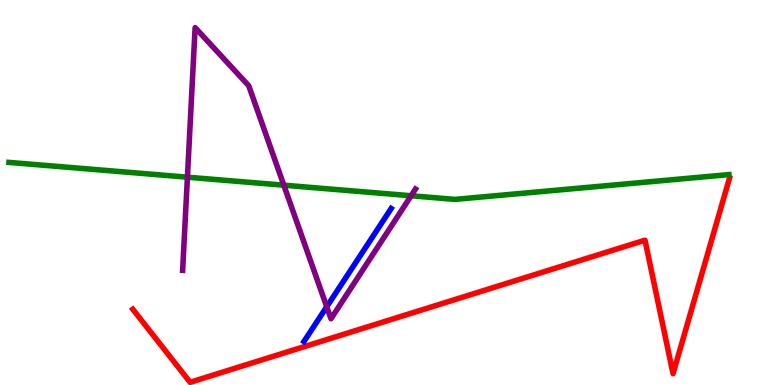[{'lines': ['blue', 'red'], 'intersections': []}, {'lines': ['green', 'red'], 'intersections': []}, {'lines': ['purple', 'red'], 'intersections': []}, {'lines': ['blue', 'green'], 'intersections': []}, {'lines': ['blue', 'purple'], 'intersections': [{'x': 4.22, 'y': 2.03}]}, {'lines': ['green', 'purple'], 'intersections': [{'x': 2.42, 'y': 5.4}, {'x': 3.66, 'y': 5.19}, {'x': 5.3, 'y': 4.92}]}]